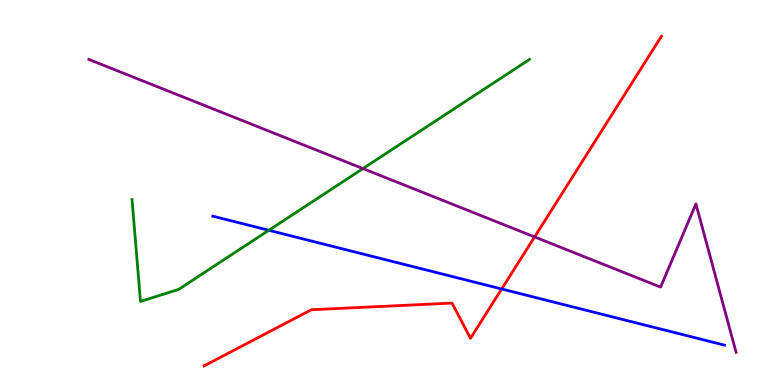[{'lines': ['blue', 'red'], 'intersections': [{'x': 6.47, 'y': 2.49}]}, {'lines': ['green', 'red'], 'intersections': []}, {'lines': ['purple', 'red'], 'intersections': [{'x': 6.9, 'y': 3.85}]}, {'lines': ['blue', 'green'], 'intersections': [{'x': 3.47, 'y': 4.02}]}, {'lines': ['blue', 'purple'], 'intersections': []}, {'lines': ['green', 'purple'], 'intersections': [{'x': 4.68, 'y': 5.62}]}]